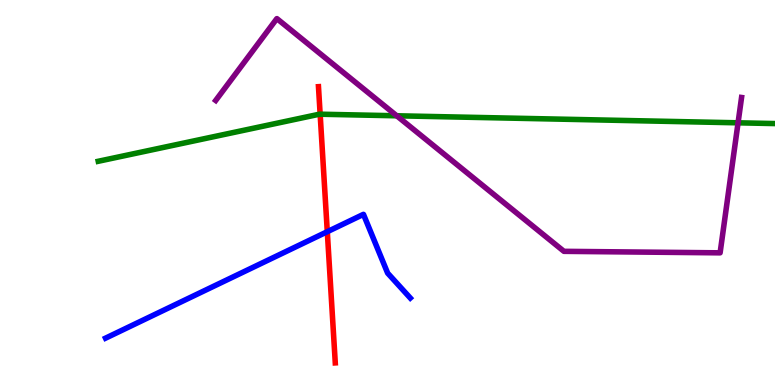[{'lines': ['blue', 'red'], 'intersections': [{'x': 4.22, 'y': 3.98}]}, {'lines': ['green', 'red'], 'intersections': [{'x': 4.13, 'y': 7.03}]}, {'lines': ['purple', 'red'], 'intersections': []}, {'lines': ['blue', 'green'], 'intersections': []}, {'lines': ['blue', 'purple'], 'intersections': []}, {'lines': ['green', 'purple'], 'intersections': [{'x': 5.12, 'y': 6.99}, {'x': 9.52, 'y': 6.81}]}]